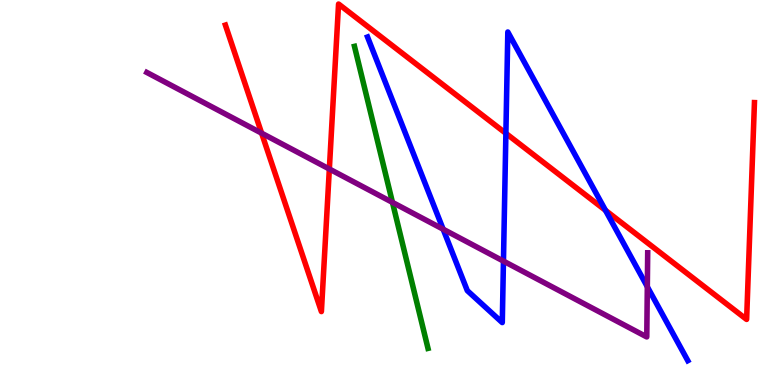[{'lines': ['blue', 'red'], 'intersections': [{'x': 6.53, 'y': 6.54}, {'x': 7.81, 'y': 4.54}]}, {'lines': ['green', 'red'], 'intersections': []}, {'lines': ['purple', 'red'], 'intersections': [{'x': 3.38, 'y': 6.54}, {'x': 4.25, 'y': 5.61}]}, {'lines': ['blue', 'green'], 'intersections': []}, {'lines': ['blue', 'purple'], 'intersections': [{'x': 5.72, 'y': 4.05}, {'x': 6.5, 'y': 3.22}, {'x': 8.35, 'y': 2.55}]}, {'lines': ['green', 'purple'], 'intersections': [{'x': 5.06, 'y': 4.74}]}]